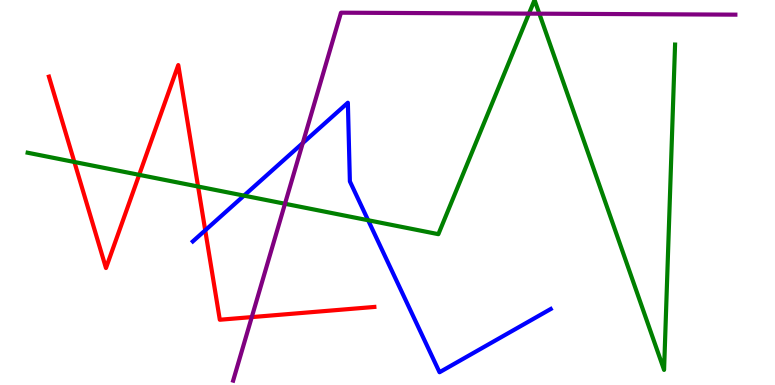[{'lines': ['blue', 'red'], 'intersections': [{'x': 2.65, 'y': 4.02}]}, {'lines': ['green', 'red'], 'intersections': [{'x': 0.96, 'y': 5.79}, {'x': 1.8, 'y': 5.46}, {'x': 2.56, 'y': 5.16}]}, {'lines': ['purple', 'red'], 'intersections': [{'x': 3.25, 'y': 1.76}]}, {'lines': ['blue', 'green'], 'intersections': [{'x': 3.15, 'y': 4.92}, {'x': 4.75, 'y': 4.28}]}, {'lines': ['blue', 'purple'], 'intersections': [{'x': 3.91, 'y': 6.28}]}, {'lines': ['green', 'purple'], 'intersections': [{'x': 3.68, 'y': 4.71}, {'x': 6.83, 'y': 9.65}, {'x': 6.96, 'y': 9.64}]}]